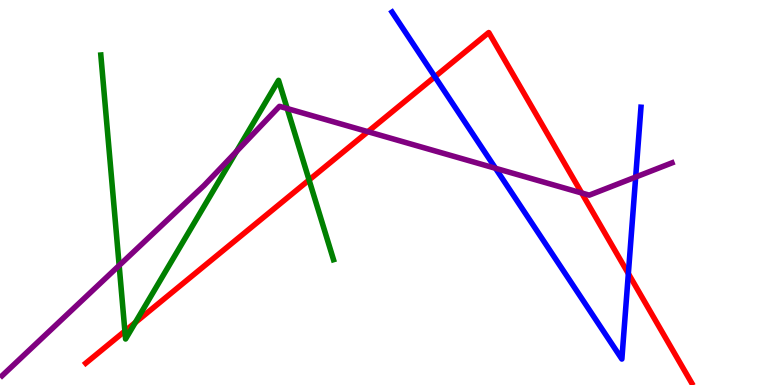[{'lines': ['blue', 'red'], 'intersections': [{'x': 5.61, 'y': 8.01}, {'x': 8.11, 'y': 2.89}]}, {'lines': ['green', 'red'], 'intersections': [{'x': 1.61, 'y': 1.4}, {'x': 1.75, 'y': 1.62}, {'x': 3.99, 'y': 5.33}]}, {'lines': ['purple', 'red'], 'intersections': [{'x': 4.75, 'y': 6.58}, {'x': 7.51, 'y': 4.99}]}, {'lines': ['blue', 'green'], 'intersections': []}, {'lines': ['blue', 'purple'], 'intersections': [{'x': 6.39, 'y': 5.63}, {'x': 8.2, 'y': 5.4}]}, {'lines': ['green', 'purple'], 'intersections': [{'x': 1.54, 'y': 3.1}, {'x': 3.05, 'y': 6.06}, {'x': 3.71, 'y': 7.18}]}]